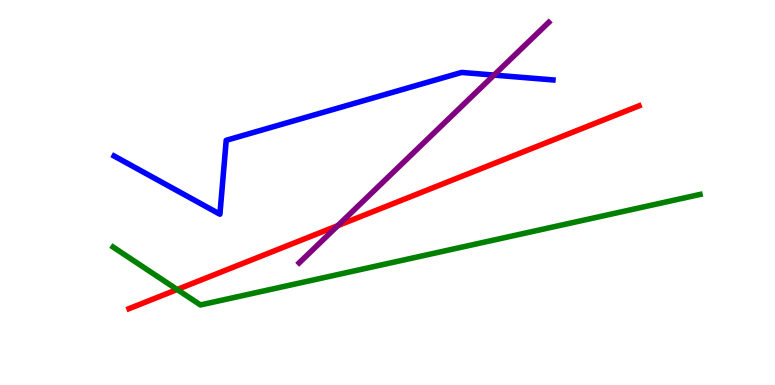[{'lines': ['blue', 'red'], 'intersections': []}, {'lines': ['green', 'red'], 'intersections': [{'x': 2.29, 'y': 2.48}]}, {'lines': ['purple', 'red'], 'intersections': [{'x': 4.36, 'y': 4.14}]}, {'lines': ['blue', 'green'], 'intersections': []}, {'lines': ['blue', 'purple'], 'intersections': [{'x': 6.37, 'y': 8.05}]}, {'lines': ['green', 'purple'], 'intersections': []}]